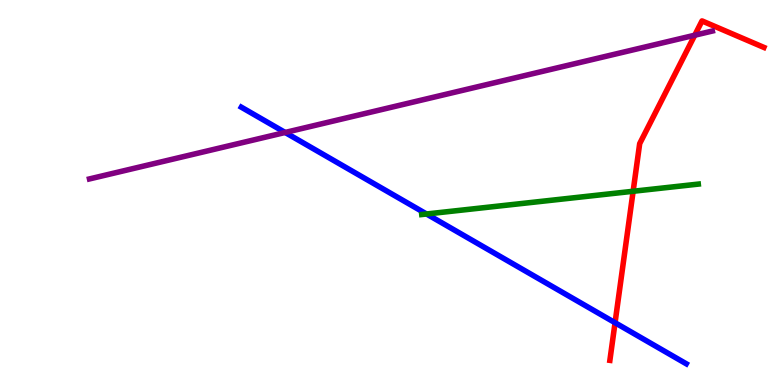[{'lines': ['blue', 'red'], 'intersections': [{'x': 7.94, 'y': 1.62}]}, {'lines': ['green', 'red'], 'intersections': [{'x': 8.17, 'y': 5.03}]}, {'lines': ['purple', 'red'], 'intersections': [{'x': 8.96, 'y': 9.09}]}, {'lines': ['blue', 'green'], 'intersections': [{'x': 5.5, 'y': 4.44}]}, {'lines': ['blue', 'purple'], 'intersections': [{'x': 3.68, 'y': 6.56}]}, {'lines': ['green', 'purple'], 'intersections': []}]